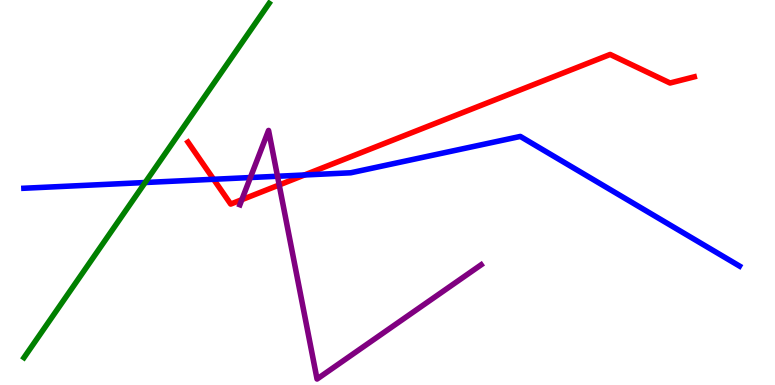[{'lines': ['blue', 'red'], 'intersections': [{'x': 2.76, 'y': 5.34}, {'x': 3.93, 'y': 5.46}]}, {'lines': ['green', 'red'], 'intersections': []}, {'lines': ['purple', 'red'], 'intersections': [{'x': 3.12, 'y': 4.81}, {'x': 3.6, 'y': 5.2}]}, {'lines': ['blue', 'green'], 'intersections': [{'x': 1.87, 'y': 5.26}]}, {'lines': ['blue', 'purple'], 'intersections': [{'x': 3.23, 'y': 5.39}, {'x': 3.58, 'y': 5.42}]}, {'lines': ['green', 'purple'], 'intersections': []}]